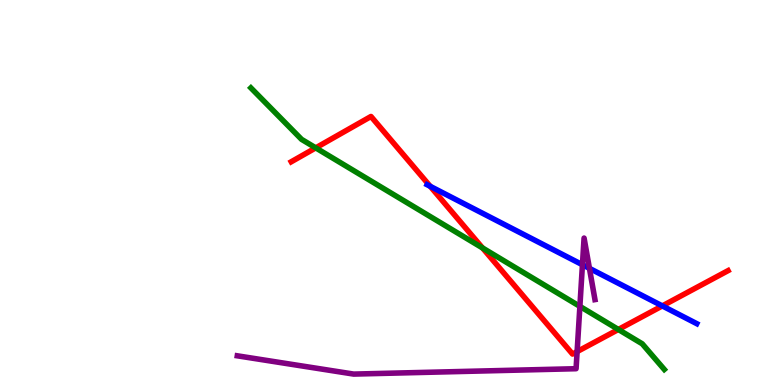[{'lines': ['blue', 'red'], 'intersections': [{'x': 5.55, 'y': 5.16}, {'x': 8.55, 'y': 2.05}]}, {'lines': ['green', 'red'], 'intersections': [{'x': 4.07, 'y': 6.16}, {'x': 6.23, 'y': 3.56}, {'x': 7.98, 'y': 1.44}]}, {'lines': ['purple', 'red'], 'intersections': [{'x': 7.45, 'y': 0.867}]}, {'lines': ['blue', 'green'], 'intersections': []}, {'lines': ['blue', 'purple'], 'intersections': [{'x': 7.52, 'y': 3.12}, {'x': 7.61, 'y': 3.03}]}, {'lines': ['green', 'purple'], 'intersections': [{'x': 7.48, 'y': 2.04}]}]